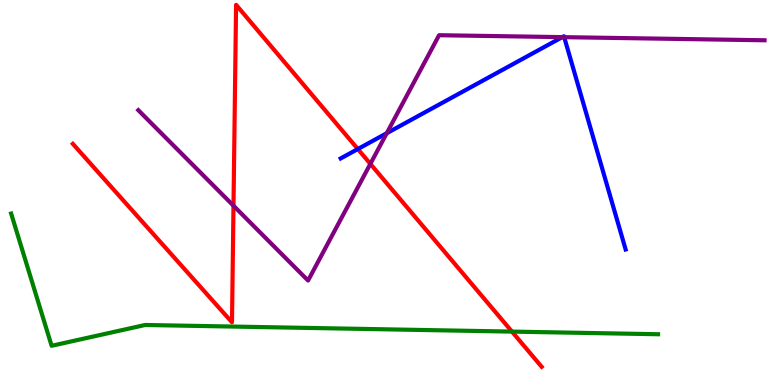[{'lines': ['blue', 'red'], 'intersections': [{'x': 4.62, 'y': 6.13}]}, {'lines': ['green', 'red'], 'intersections': [{'x': 6.61, 'y': 1.39}]}, {'lines': ['purple', 'red'], 'intersections': [{'x': 3.01, 'y': 4.66}, {'x': 4.78, 'y': 5.74}]}, {'lines': ['blue', 'green'], 'intersections': []}, {'lines': ['blue', 'purple'], 'intersections': [{'x': 4.99, 'y': 6.54}, {'x': 7.26, 'y': 9.04}, {'x': 7.28, 'y': 9.03}]}, {'lines': ['green', 'purple'], 'intersections': []}]